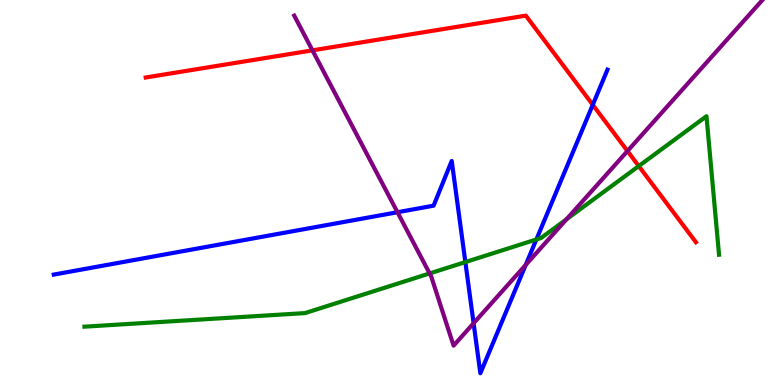[{'lines': ['blue', 'red'], 'intersections': [{'x': 7.65, 'y': 7.28}]}, {'lines': ['green', 'red'], 'intersections': [{'x': 8.24, 'y': 5.69}]}, {'lines': ['purple', 'red'], 'intersections': [{'x': 4.03, 'y': 8.69}, {'x': 8.1, 'y': 6.08}]}, {'lines': ['blue', 'green'], 'intersections': [{'x': 6.0, 'y': 3.19}, {'x': 6.92, 'y': 3.78}]}, {'lines': ['blue', 'purple'], 'intersections': [{'x': 5.13, 'y': 4.49}, {'x': 6.11, 'y': 1.6}, {'x': 6.78, 'y': 3.12}]}, {'lines': ['green', 'purple'], 'intersections': [{'x': 5.54, 'y': 2.9}, {'x': 7.31, 'y': 4.3}]}]